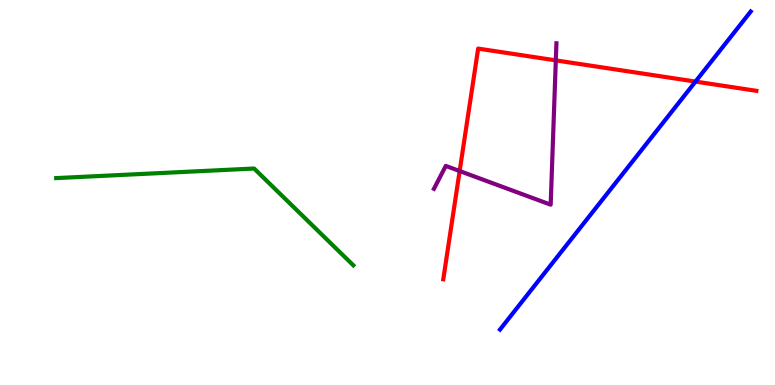[{'lines': ['blue', 'red'], 'intersections': [{'x': 8.97, 'y': 7.88}]}, {'lines': ['green', 'red'], 'intersections': []}, {'lines': ['purple', 'red'], 'intersections': [{'x': 5.93, 'y': 5.56}, {'x': 7.17, 'y': 8.43}]}, {'lines': ['blue', 'green'], 'intersections': []}, {'lines': ['blue', 'purple'], 'intersections': []}, {'lines': ['green', 'purple'], 'intersections': []}]